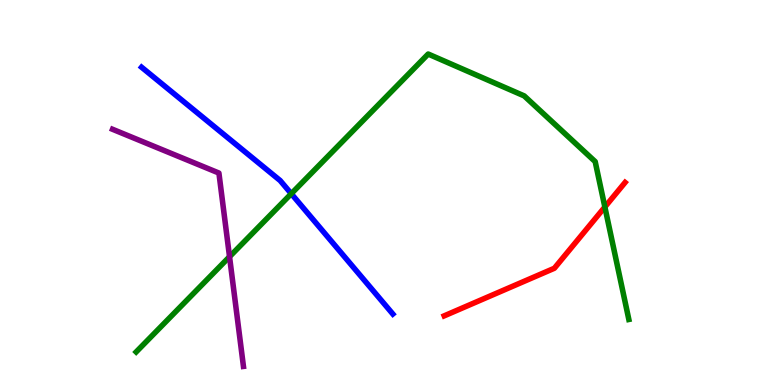[{'lines': ['blue', 'red'], 'intersections': []}, {'lines': ['green', 'red'], 'intersections': [{'x': 7.8, 'y': 4.62}]}, {'lines': ['purple', 'red'], 'intersections': []}, {'lines': ['blue', 'green'], 'intersections': [{'x': 3.76, 'y': 4.97}]}, {'lines': ['blue', 'purple'], 'intersections': []}, {'lines': ['green', 'purple'], 'intersections': [{'x': 2.96, 'y': 3.33}]}]